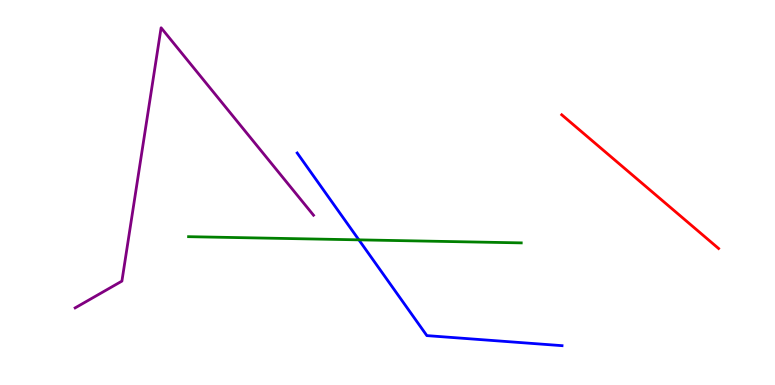[{'lines': ['blue', 'red'], 'intersections': []}, {'lines': ['green', 'red'], 'intersections': []}, {'lines': ['purple', 'red'], 'intersections': []}, {'lines': ['blue', 'green'], 'intersections': [{'x': 4.63, 'y': 3.77}]}, {'lines': ['blue', 'purple'], 'intersections': []}, {'lines': ['green', 'purple'], 'intersections': []}]